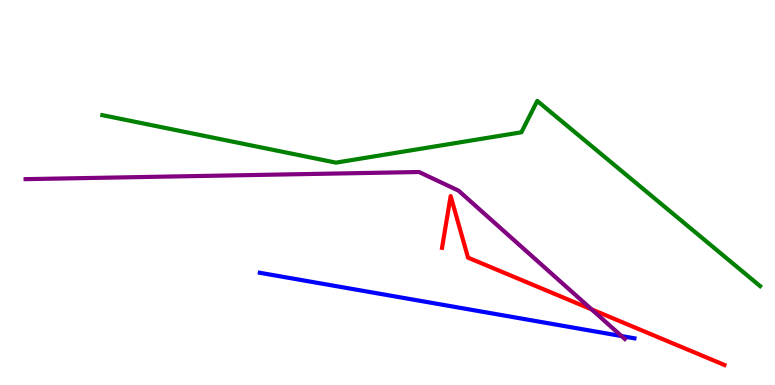[{'lines': ['blue', 'red'], 'intersections': []}, {'lines': ['green', 'red'], 'intersections': []}, {'lines': ['purple', 'red'], 'intersections': [{'x': 7.63, 'y': 1.96}]}, {'lines': ['blue', 'green'], 'intersections': []}, {'lines': ['blue', 'purple'], 'intersections': [{'x': 8.02, 'y': 1.27}]}, {'lines': ['green', 'purple'], 'intersections': []}]